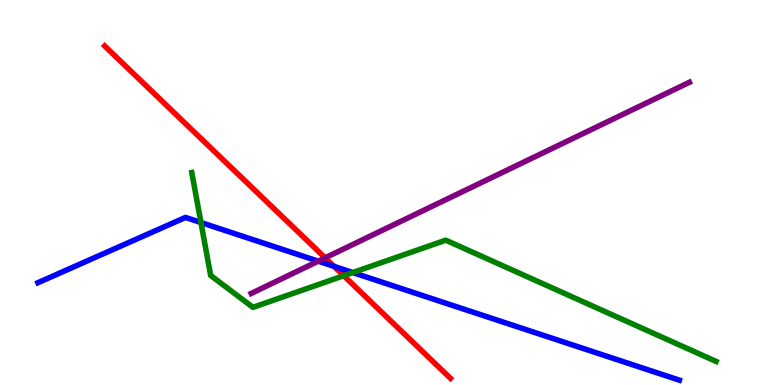[{'lines': ['blue', 'red'], 'intersections': [{'x': 4.31, 'y': 3.08}]}, {'lines': ['green', 'red'], 'intersections': [{'x': 4.44, 'y': 2.84}]}, {'lines': ['purple', 'red'], 'intersections': [{'x': 4.2, 'y': 3.3}]}, {'lines': ['blue', 'green'], 'intersections': [{'x': 2.59, 'y': 4.22}, {'x': 4.55, 'y': 2.92}]}, {'lines': ['blue', 'purple'], 'intersections': [{'x': 4.11, 'y': 3.22}]}, {'lines': ['green', 'purple'], 'intersections': []}]